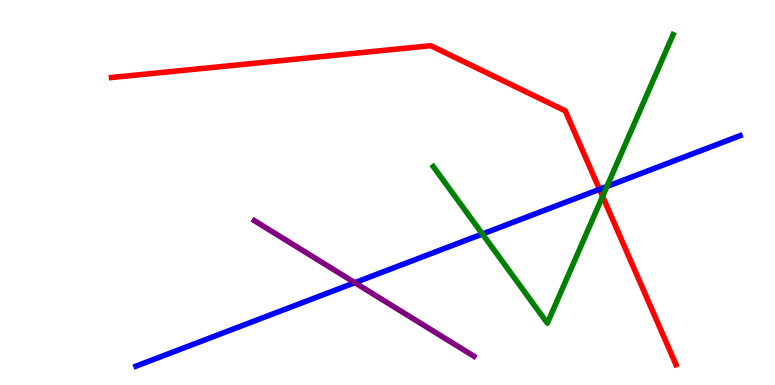[{'lines': ['blue', 'red'], 'intersections': [{'x': 7.74, 'y': 5.08}]}, {'lines': ['green', 'red'], 'intersections': [{'x': 7.78, 'y': 4.9}]}, {'lines': ['purple', 'red'], 'intersections': []}, {'lines': ['blue', 'green'], 'intersections': [{'x': 6.22, 'y': 3.92}, {'x': 7.83, 'y': 5.16}]}, {'lines': ['blue', 'purple'], 'intersections': [{'x': 4.58, 'y': 2.66}]}, {'lines': ['green', 'purple'], 'intersections': []}]